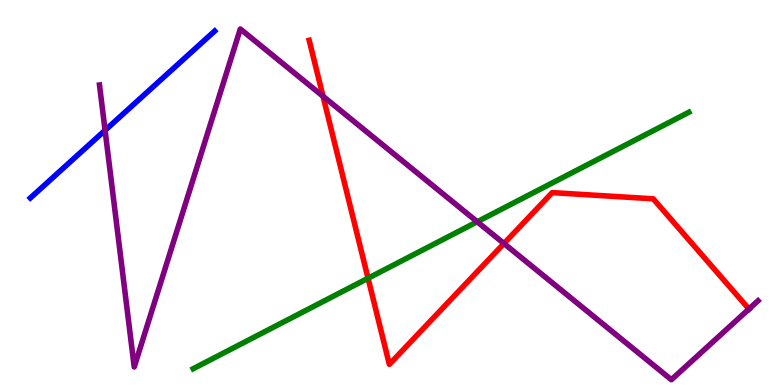[{'lines': ['blue', 'red'], 'intersections': []}, {'lines': ['green', 'red'], 'intersections': [{'x': 4.75, 'y': 2.77}]}, {'lines': ['purple', 'red'], 'intersections': [{'x': 4.17, 'y': 7.5}, {'x': 6.5, 'y': 3.68}, {'x': 9.66, 'y': 1.97}]}, {'lines': ['blue', 'green'], 'intersections': []}, {'lines': ['blue', 'purple'], 'intersections': [{'x': 1.36, 'y': 6.62}]}, {'lines': ['green', 'purple'], 'intersections': [{'x': 6.16, 'y': 4.24}]}]